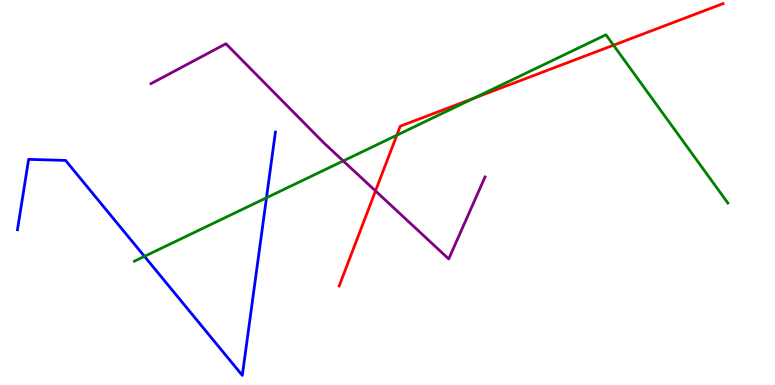[{'lines': ['blue', 'red'], 'intersections': []}, {'lines': ['green', 'red'], 'intersections': [{'x': 5.12, 'y': 6.49}, {'x': 6.11, 'y': 7.44}, {'x': 7.92, 'y': 8.83}]}, {'lines': ['purple', 'red'], 'intersections': [{'x': 4.85, 'y': 5.04}]}, {'lines': ['blue', 'green'], 'intersections': [{'x': 1.86, 'y': 3.34}, {'x': 3.44, 'y': 4.86}]}, {'lines': ['blue', 'purple'], 'intersections': []}, {'lines': ['green', 'purple'], 'intersections': [{'x': 4.43, 'y': 5.82}]}]